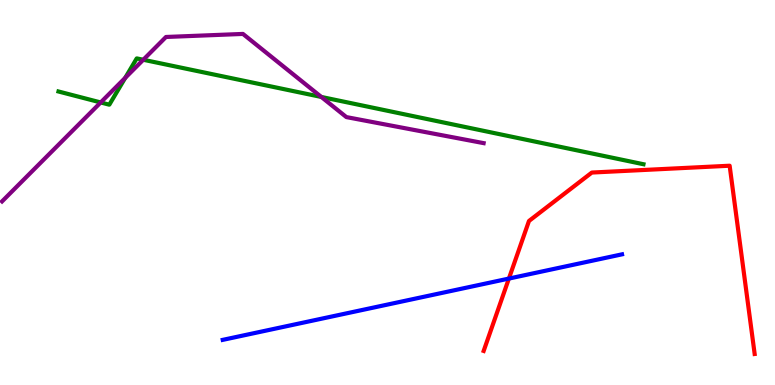[{'lines': ['blue', 'red'], 'intersections': [{'x': 6.57, 'y': 2.76}]}, {'lines': ['green', 'red'], 'intersections': []}, {'lines': ['purple', 'red'], 'intersections': []}, {'lines': ['blue', 'green'], 'intersections': []}, {'lines': ['blue', 'purple'], 'intersections': []}, {'lines': ['green', 'purple'], 'intersections': [{'x': 1.3, 'y': 7.34}, {'x': 1.62, 'y': 7.98}, {'x': 1.85, 'y': 8.45}, {'x': 4.15, 'y': 7.48}]}]